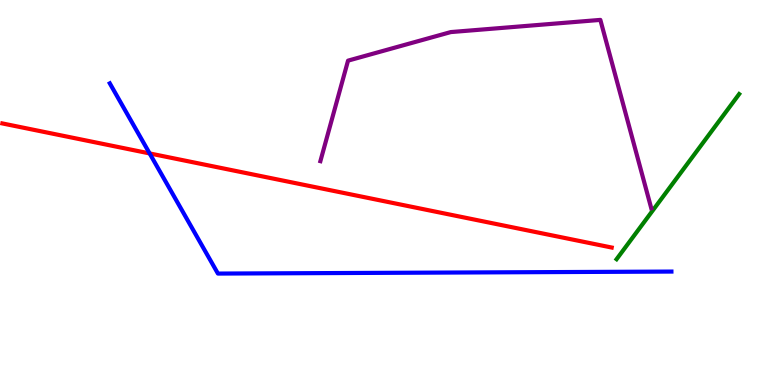[{'lines': ['blue', 'red'], 'intersections': [{'x': 1.93, 'y': 6.01}]}, {'lines': ['green', 'red'], 'intersections': []}, {'lines': ['purple', 'red'], 'intersections': []}, {'lines': ['blue', 'green'], 'intersections': []}, {'lines': ['blue', 'purple'], 'intersections': []}, {'lines': ['green', 'purple'], 'intersections': []}]